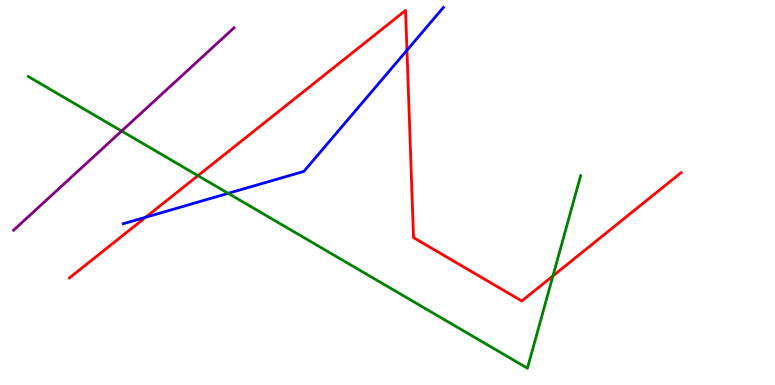[{'lines': ['blue', 'red'], 'intersections': [{'x': 1.88, 'y': 4.36}, {'x': 5.25, 'y': 8.69}]}, {'lines': ['green', 'red'], 'intersections': [{'x': 2.55, 'y': 5.44}, {'x': 7.13, 'y': 2.83}]}, {'lines': ['purple', 'red'], 'intersections': []}, {'lines': ['blue', 'green'], 'intersections': [{'x': 2.94, 'y': 4.98}]}, {'lines': ['blue', 'purple'], 'intersections': []}, {'lines': ['green', 'purple'], 'intersections': [{'x': 1.57, 'y': 6.6}]}]